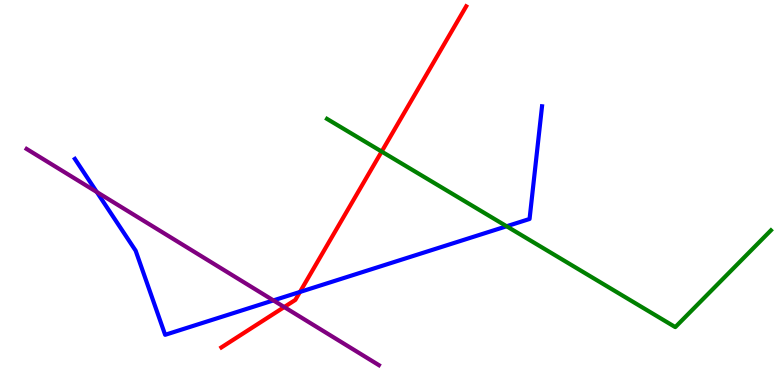[{'lines': ['blue', 'red'], 'intersections': [{'x': 3.87, 'y': 2.42}]}, {'lines': ['green', 'red'], 'intersections': [{'x': 4.92, 'y': 6.06}]}, {'lines': ['purple', 'red'], 'intersections': [{'x': 3.67, 'y': 2.02}]}, {'lines': ['blue', 'green'], 'intersections': [{'x': 6.54, 'y': 4.12}]}, {'lines': ['blue', 'purple'], 'intersections': [{'x': 1.25, 'y': 5.01}, {'x': 3.53, 'y': 2.2}]}, {'lines': ['green', 'purple'], 'intersections': []}]